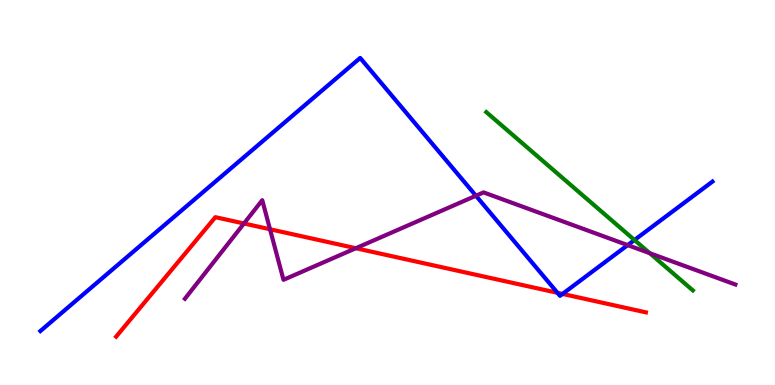[{'lines': ['blue', 'red'], 'intersections': [{'x': 7.19, 'y': 2.39}, {'x': 7.26, 'y': 2.37}]}, {'lines': ['green', 'red'], 'intersections': []}, {'lines': ['purple', 'red'], 'intersections': [{'x': 3.15, 'y': 4.19}, {'x': 3.48, 'y': 4.05}, {'x': 4.59, 'y': 3.55}]}, {'lines': ['blue', 'green'], 'intersections': [{'x': 8.19, 'y': 3.77}]}, {'lines': ['blue', 'purple'], 'intersections': [{'x': 6.14, 'y': 4.92}, {'x': 8.1, 'y': 3.63}]}, {'lines': ['green', 'purple'], 'intersections': [{'x': 8.38, 'y': 3.42}]}]